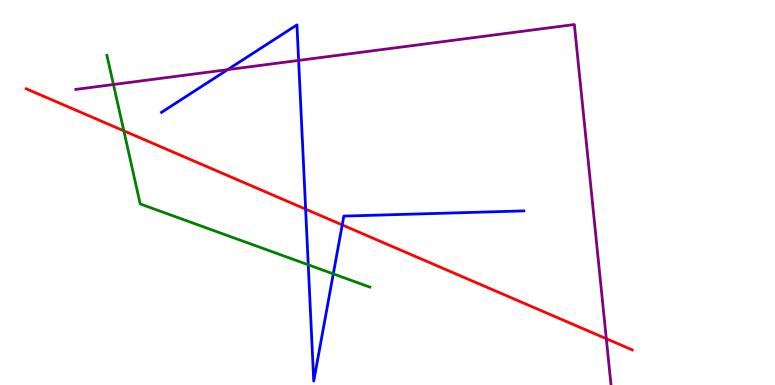[{'lines': ['blue', 'red'], 'intersections': [{'x': 3.94, 'y': 4.57}, {'x': 4.42, 'y': 4.16}]}, {'lines': ['green', 'red'], 'intersections': [{'x': 1.6, 'y': 6.6}]}, {'lines': ['purple', 'red'], 'intersections': [{'x': 7.82, 'y': 1.2}]}, {'lines': ['blue', 'green'], 'intersections': [{'x': 3.98, 'y': 3.12}, {'x': 4.3, 'y': 2.89}]}, {'lines': ['blue', 'purple'], 'intersections': [{'x': 2.94, 'y': 8.19}, {'x': 3.85, 'y': 8.43}]}, {'lines': ['green', 'purple'], 'intersections': [{'x': 1.46, 'y': 7.8}]}]